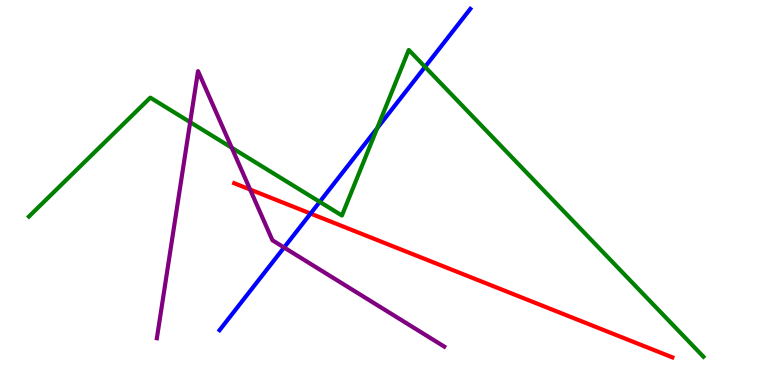[{'lines': ['blue', 'red'], 'intersections': [{'x': 4.01, 'y': 4.45}]}, {'lines': ['green', 'red'], 'intersections': []}, {'lines': ['purple', 'red'], 'intersections': [{'x': 3.23, 'y': 5.08}]}, {'lines': ['blue', 'green'], 'intersections': [{'x': 4.13, 'y': 4.76}, {'x': 4.87, 'y': 6.67}, {'x': 5.48, 'y': 8.26}]}, {'lines': ['blue', 'purple'], 'intersections': [{'x': 3.67, 'y': 3.57}]}, {'lines': ['green', 'purple'], 'intersections': [{'x': 2.45, 'y': 6.83}, {'x': 2.99, 'y': 6.16}]}]